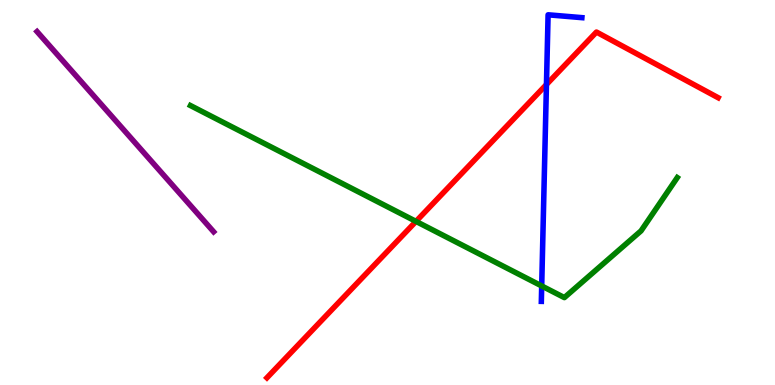[{'lines': ['blue', 'red'], 'intersections': [{'x': 7.05, 'y': 7.8}]}, {'lines': ['green', 'red'], 'intersections': [{'x': 5.37, 'y': 4.25}]}, {'lines': ['purple', 'red'], 'intersections': []}, {'lines': ['blue', 'green'], 'intersections': [{'x': 6.99, 'y': 2.57}]}, {'lines': ['blue', 'purple'], 'intersections': []}, {'lines': ['green', 'purple'], 'intersections': []}]